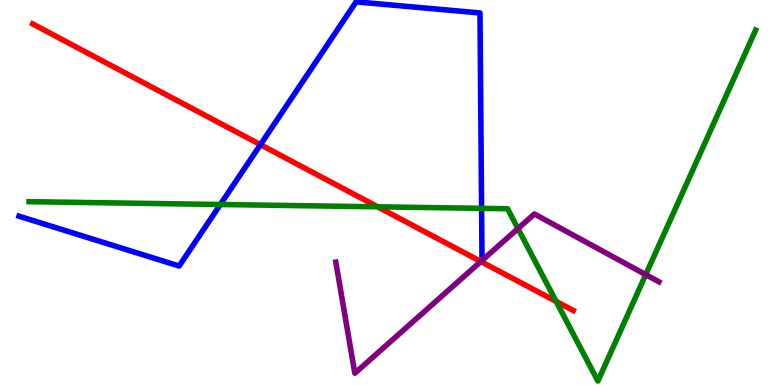[{'lines': ['blue', 'red'], 'intersections': [{'x': 3.36, 'y': 6.24}]}, {'lines': ['green', 'red'], 'intersections': [{'x': 4.87, 'y': 4.63}, {'x': 7.18, 'y': 2.17}]}, {'lines': ['purple', 'red'], 'intersections': [{'x': 6.2, 'y': 3.21}]}, {'lines': ['blue', 'green'], 'intersections': [{'x': 2.84, 'y': 4.69}, {'x': 6.21, 'y': 4.59}]}, {'lines': ['blue', 'purple'], 'intersections': []}, {'lines': ['green', 'purple'], 'intersections': [{'x': 6.68, 'y': 4.06}, {'x': 8.33, 'y': 2.87}]}]